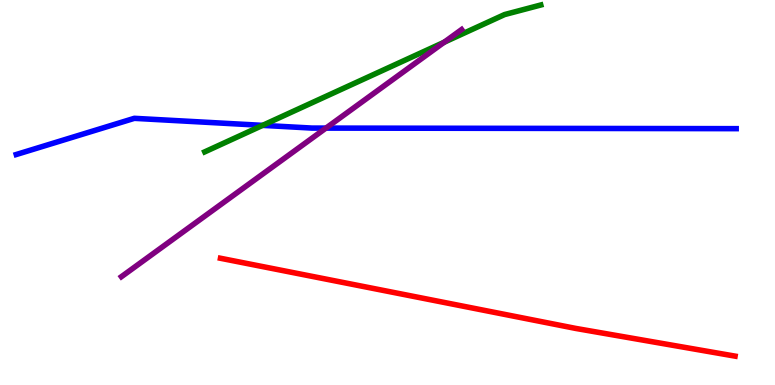[{'lines': ['blue', 'red'], 'intersections': []}, {'lines': ['green', 'red'], 'intersections': []}, {'lines': ['purple', 'red'], 'intersections': []}, {'lines': ['blue', 'green'], 'intersections': [{'x': 3.39, 'y': 6.74}]}, {'lines': ['blue', 'purple'], 'intersections': [{'x': 4.21, 'y': 6.67}]}, {'lines': ['green', 'purple'], 'intersections': [{'x': 5.73, 'y': 8.9}]}]